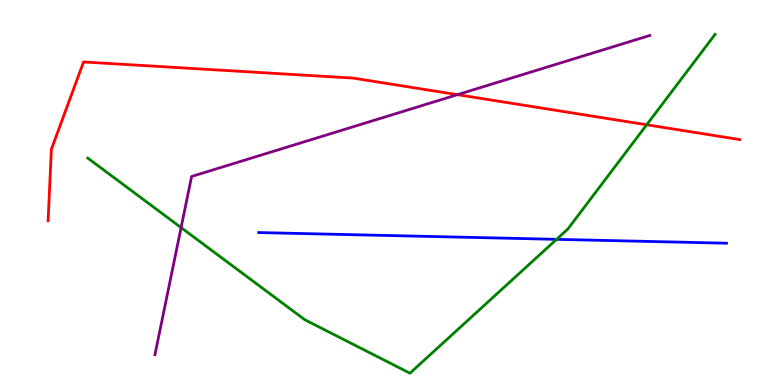[{'lines': ['blue', 'red'], 'intersections': []}, {'lines': ['green', 'red'], 'intersections': [{'x': 8.34, 'y': 6.76}]}, {'lines': ['purple', 'red'], 'intersections': [{'x': 5.9, 'y': 7.54}]}, {'lines': ['blue', 'green'], 'intersections': [{'x': 7.18, 'y': 3.78}]}, {'lines': ['blue', 'purple'], 'intersections': []}, {'lines': ['green', 'purple'], 'intersections': [{'x': 2.34, 'y': 4.09}]}]